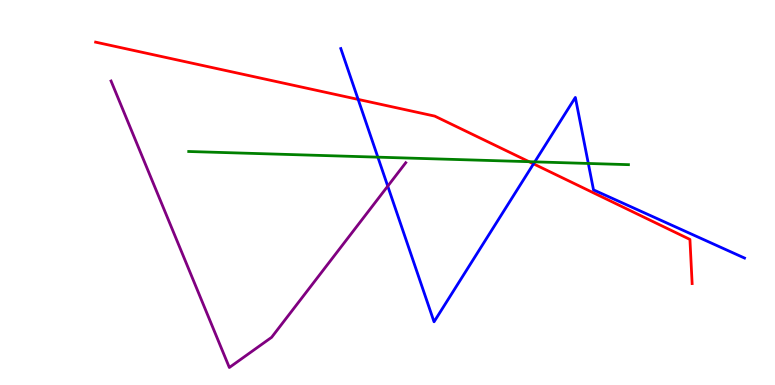[{'lines': ['blue', 'red'], 'intersections': [{'x': 4.62, 'y': 7.42}, {'x': 6.88, 'y': 5.74}]}, {'lines': ['green', 'red'], 'intersections': [{'x': 6.83, 'y': 5.8}]}, {'lines': ['purple', 'red'], 'intersections': []}, {'lines': ['blue', 'green'], 'intersections': [{'x': 4.88, 'y': 5.92}, {'x': 6.9, 'y': 5.8}, {'x': 7.59, 'y': 5.75}]}, {'lines': ['blue', 'purple'], 'intersections': [{'x': 5.0, 'y': 5.16}]}, {'lines': ['green', 'purple'], 'intersections': []}]